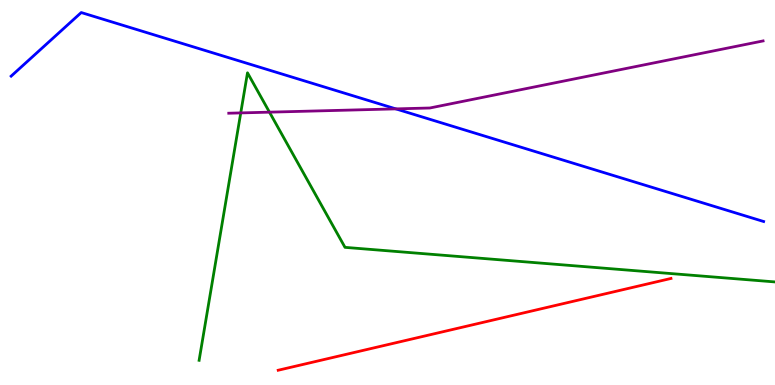[{'lines': ['blue', 'red'], 'intersections': []}, {'lines': ['green', 'red'], 'intersections': []}, {'lines': ['purple', 'red'], 'intersections': []}, {'lines': ['blue', 'green'], 'intersections': []}, {'lines': ['blue', 'purple'], 'intersections': [{'x': 5.11, 'y': 7.17}]}, {'lines': ['green', 'purple'], 'intersections': [{'x': 3.11, 'y': 7.07}, {'x': 3.48, 'y': 7.09}]}]